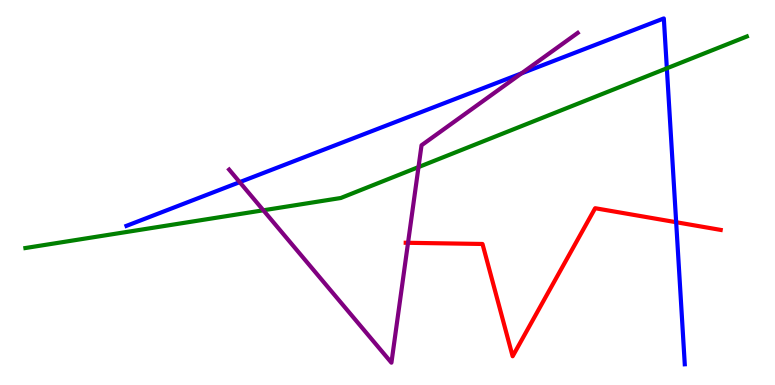[{'lines': ['blue', 'red'], 'intersections': [{'x': 8.72, 'y': 4.23}]}, {'lines': ['green', 'red'], 'intersections': []}, {'lines': ['purple', 'red'], 'intersections': [{'x': 5.26, 'y': 3.69}]}, {'lines': ['blue', 'green'], 'intersections': [{'x': 8.6, 'y': 8.23}]}, {'lines': ['blue', 'purple'], 'intersections': [{'x': 3.09, 'y': 5.27}, {'x': 6.73, 'y': 8.09}]}, {'lines': ['green', 'purple'], 'intersections': [{'x': 3.4, 'y': 4.54}, {'x': 5.4, 'y': 5.66}]}]